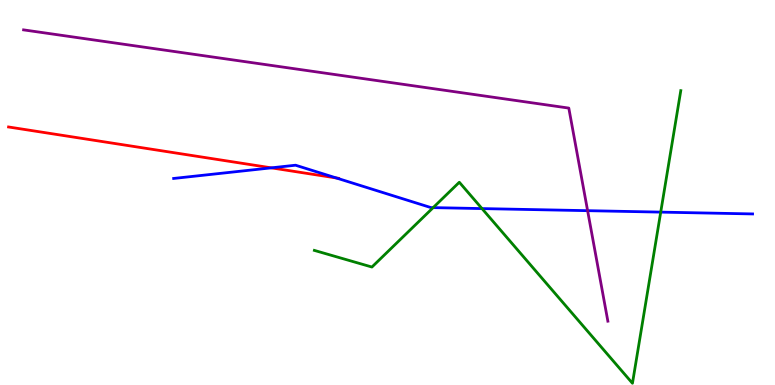[{'lines': ['blue', 'red'], 'intersections': [{'x': 3.5, 'y': 5.64}, {'x': 4.34, 'y': 5.38}]}, {'lines': ['green', 'red'], 'intersections': []}, {'lines': ['purple', 'red'], 'intersections': []}, {'lines': ['blue', 'green'], 'intersections': [{'x': 5.59, 'y': 4.61}, {'x': 6.22, 'y': 4.58}, {'x': 8.53, 'y': 4.49}]}, {'lines': ['blue', 'purple'], 'intersections': [{'x': 7.58, 'y': 4.53}]}, {'lines': ['green', 'purple'], 'intersections': []}]